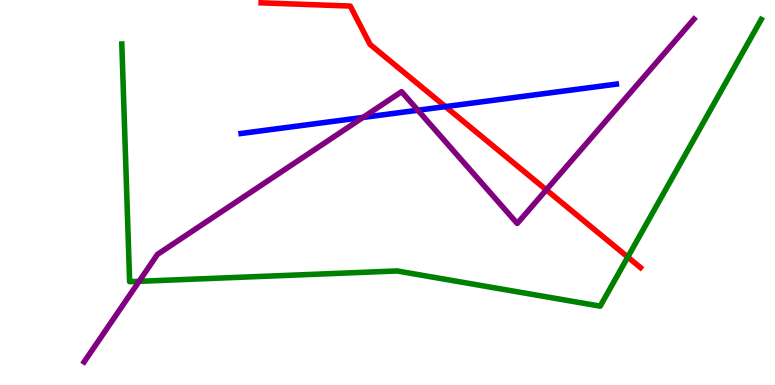[{'lines': ['blue', 'red'], 'intersections': [{'x': 5.75, 'y': 7.23}]}, {'lines': ['green', 'red'], 'intersections': [{'x': 8.1, 'y': 3.32}]}, {'lines': ['purple', 'red'], 'intersections': [{'x': 7.05, 'y': 5.07}]}, {'lines': ['blue', 'green'], 'intersections': []}, {'lines': ['blue', 'purple'], 'intersections': [{'x': 4.68, 'y': 6.95}, {'x': 5.39, 'y': 7.14}]}, {'lines': ['green', 'purple'], 'intersections': [{'x': 1.79, 'y': 2.69}]}]